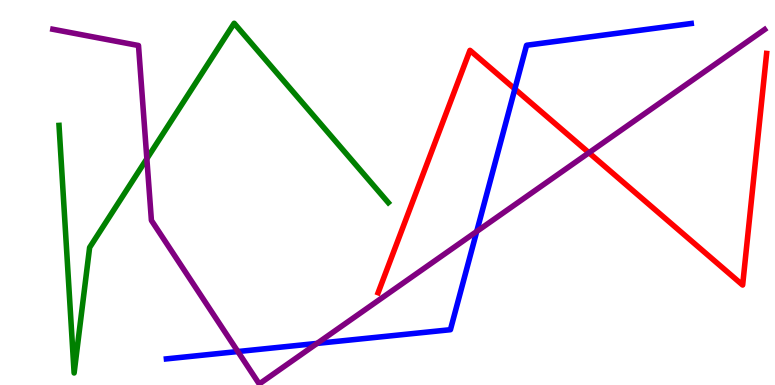[{'lines': ['blue', 'red'], 'intersections': [{'x': 6.64, 'y': 7.69}]}, {'lines': ['green', 'red'], 'intersections': []}, {'lines': ['purple', 'red'], 'intersections': [{'x': 7.6, 'y': 6.03}]}, {'lines': ['blue', 'green'], 'intersections': []}, {'lines': ['blue', 'purple'], 'intersections': [{'x': 3.07, 'y': 0.869}, {'x': 4.09, 'y': 1.08}, {'x': 6.15, 'y': 3.99}]}, {'lines': ['green', 'purple'], 'intersections': [{'x': 1.89, 'y': 5.88}]}]